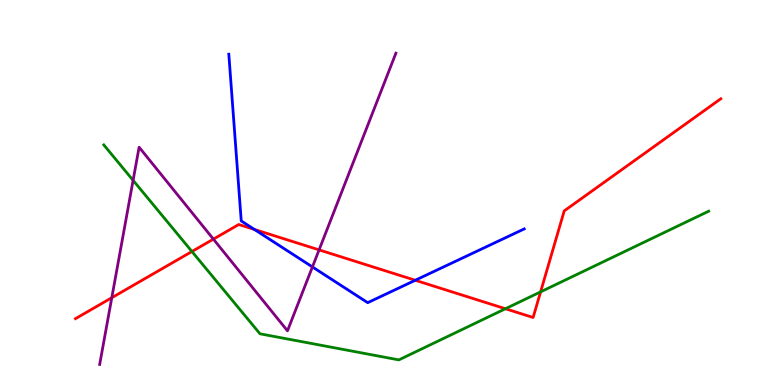[{'lines': ['blue', 'red'], 'intersections': [{'x': 3.28, 'y': 4.04}, {'x': 5.36, 'y': 2.72}]}, {'lines': ['green', 'red'], 'intersections': [{'x': 2.48, 'y': 3.47}, {'x': 6.52, 'y': 1.98}, {'x': 6.98, 'y': 2.42}]}, {'lines': ['purple', 'red'], 'intersections': [{'x': 1.44, 'y': 2.27}, {'x': 2.75, 'y': 3.79}, {'x': 4.12, 'y': 3.51}]}, {'lines': ['blue', 'green'], 'intersections': []}, {'lines': ['blue', 'purple'], 'intersections': [{'x': 4.03, 'y': 3.07}]}, {'lines': ['green', 'purple'], 'intersections': [{'x': 1.72, 'y': 5.32}]}]